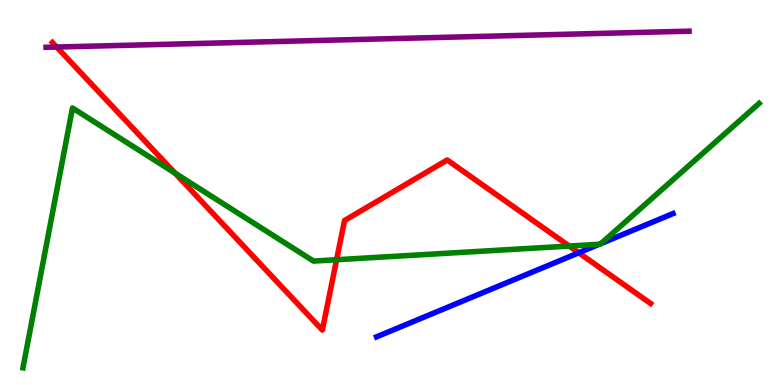[{'lines': ['blue', 'red'], 'intersections': [{'x': 7.47, 'y': 3.43}]}, {'lines': ['green', 'red'], 'intersections': [{'x': 2.26, 'y': 5.5}, {'x': 4.34, 'y': 3.25}, {'x': 7.34, 'y': 3.61}]}, {'lines': ['purple', 'red'], 'intersections': [{'x': 0.731, 'y': 8.78}]}, {'lines': ['blue', 'green'], 'intersections': [{'x': 7.73, 'y': 3.65}, {'x': 7.76, 'y': 3.67}]}, {'lines': ['blue', 'purple'], 'intersections': []}, {'lines': ['green', 'purple'], 'intersections': []}]